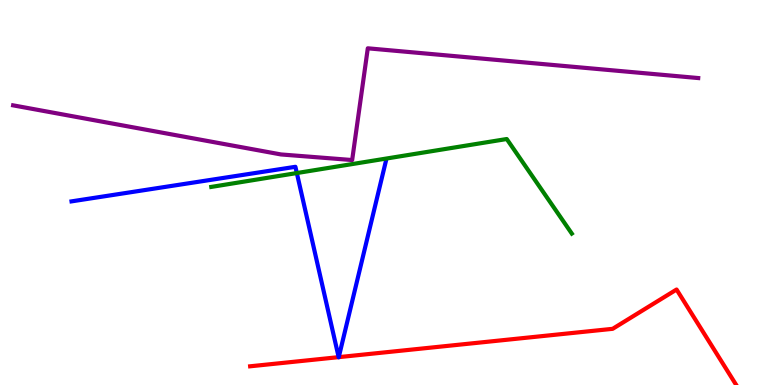[{'lines': ['blue', 'red'], 'intersections': [{'x': 4.37, 'y': 0.724}, {'x': 4.37, 'y': 0.724}]}, {'lines': ['green', 'red'], 'intersections': []}, {'lines': ['purple', 'red'], 'intersections': []}, {'lines': ['blue', 'green'], 'intersections': [{'x': 3.83, 'y': 5.51}]}, {'lines': ['blue', 'purple'], 'intersections': []}, {'lines': ['green', 'purple'], 'intersections': []}]